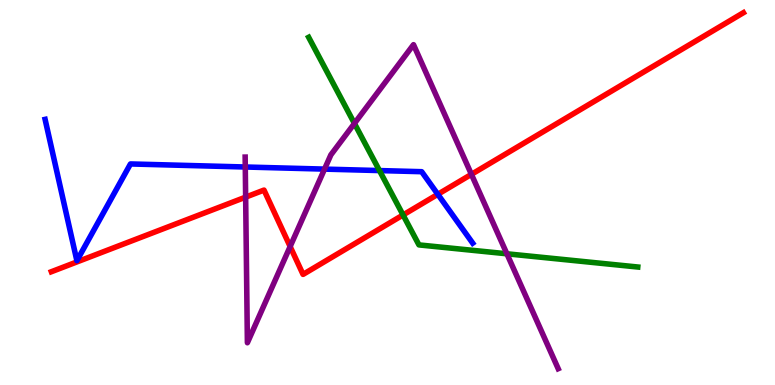[{'lines': ['blue', 'red'], 'intersections': [{'x': 5.65, 'y': 4.95}]}, {'lines': ['green', 'red'], 'intersections': [{'x': 5.2, 'y': 4.42}]}, {'lines': ['purple', 'red'], 'intersections': [{'x': 3.17, 'y': 4.88}, {'x': 3.74, 'y': 3.6}, {'x': 6.08, 'y': 5.47}]}, {'lines': ['blue', 'green'], 'intersections': [{'x': 4.9, 'y': 5.57}]}, {'lines': ['blue', 'purple'], 'intersections': [{'x': 3.16, 'y': 5.66}, {'x': 4.19, 'y': 5.61}]}, {'lines': ['green', 'purple'], 'intersections': [{'x': 4.57, 'y': 6.79}, {'x': 6.54, 'y': 3.41}]}]